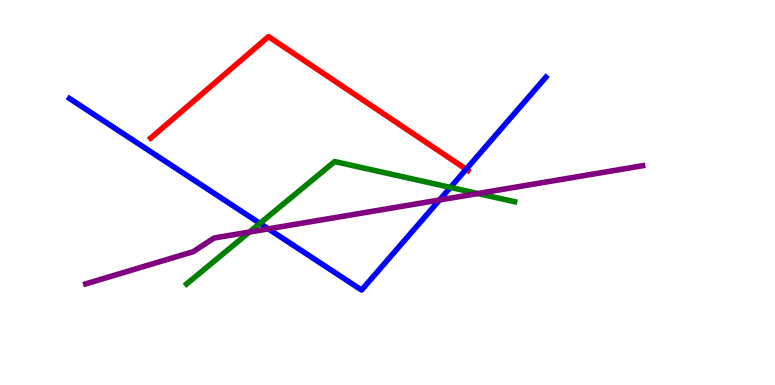[{'lines': ['blue', 'red'], 'intersections': [{'x': 6.01, 'y': 5.6}]}, {'lines': ['green', 'red'], 'intersections': []}, {'lines': ['purple', 'red'], 'intersections': []}, {'lines': ['blue', 'green'], 'intersections': [{'x': 3.35, 'y': 4.2}, {'x': 5.81, 'y': 5.13}]}, {'lines': ['blue', 'purple'], 'intersections': [{'x': 3.46, 'y': 4.06}, {'x': 5.67, 'y': 4.81}]}, {'lines': ['green', 'purple'], 'intersections': [{'x': 3.22, 'y': 3.97}, {'x': 6.17, 'y': 4.97}]}]